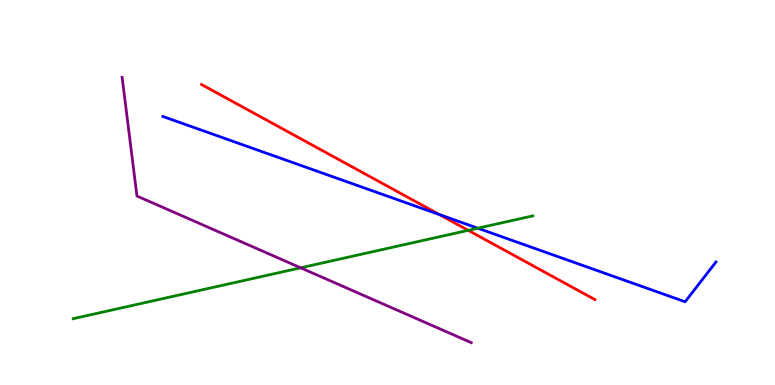[{'lines': ['blue', 'red'], 'intersections': [{'x': 5.67, 'y': 4.43}]}, {'lines': ['green', 'red'], 'intersections': [{'x': 6.04, 'y': 4.02}]}, {'lines': ['purple', 'red'], 'intersections': []}, {'lines': ['blue', 'green'], 'intersections': [{'x': 6.16, 'y': 4.07}]}, {'lines': ['blue', 'purple'], 'intersections': []}, {'lines': ['green', 'purple'], 'intersections': [{'x': 3.88, 'y': 3.04}]}]